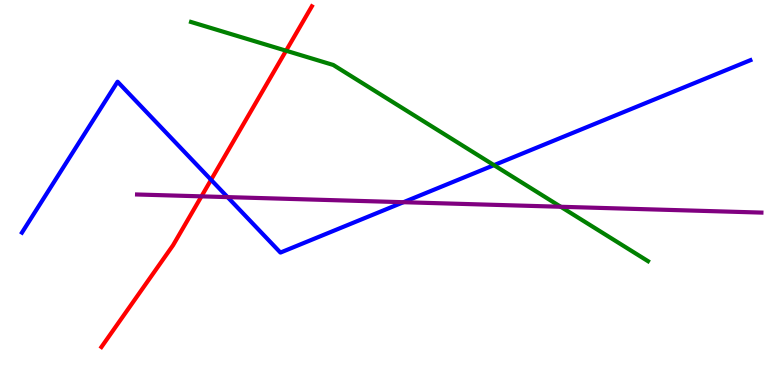[{'lines': ['blue', 'red'], 'intersections': [{'x': 2.72, 'y': 5.33}]}, {'lines': ['green', 'red'], 'intersections': [{'x': 3.69, 'y': 8.68}]}, {'lines': ['purple', 'red'], 'intersections': [{'x': 2.6, 'y': 4.9}]}, {'lines': ['blue', 'green'], 'intersections': [{'x': 6.37, 'y': 5.71}]}, {'lines': ['blue', 'purple'], 'intersections': [{'x': 2.94, 'y': 4.88}, {'x': 5.21, 'y': 4.75}]}, {'lines': ['green', 'purple'], 'intersections': [{'x': 7.24, 'y': 4.63}]}]